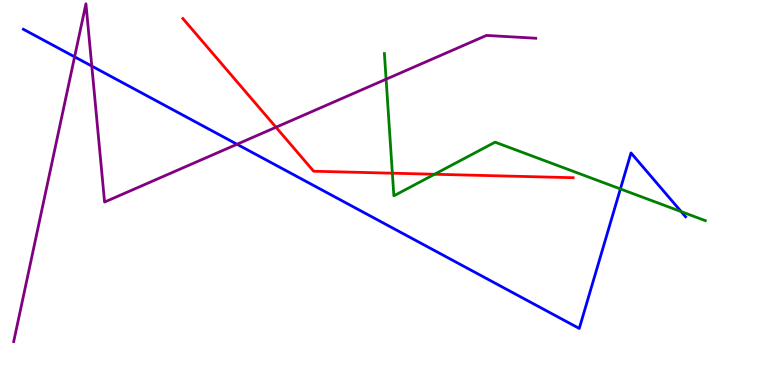[{'lines': ['blue', 'red'], 'intersections': []}, {'lines': ['green', 'red'], 'intersections': [{'x': 5.06, 'y': 5.5}, {'x': 5.61, 'y': 5.47}]}, {'lines': ['purple', 'red'], 'intersections': [{'x': 3.56, 'y': 6.69}]}, {'lines': ['blue', 'green'], 'intersections': [{'x': 8.01, 'y': 5.09}, {'x': 8.79, 'y': 4.5}]}, {'lines': ['blue', 'purple'], 'intersections': [{'x': 0.962, 'y': 8.52}, {'x': 1.18, 'y': 8.28}, {'x': 3.06, 'y': 6.25}]}, {'lines': ['green', 'purple'], 'intersections': [{'x': 4.98, 'y': 7.94}]}]